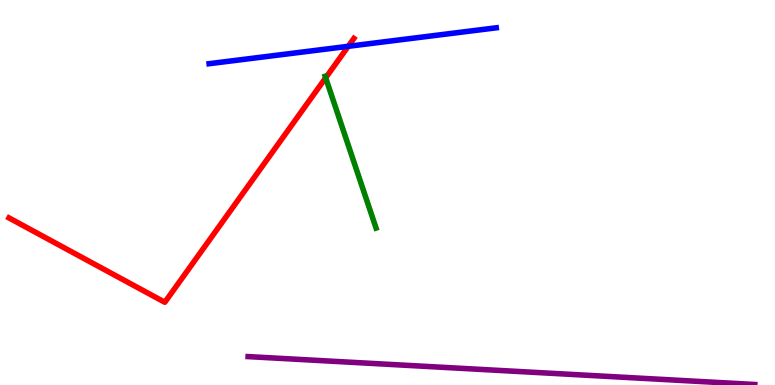[{'lines': ['blue', 'red'], 'intersections': [{'x': 4.49, 'y': 8.8}]}, {'lines': ['green', 'red'], 'intersections': [{'x': 4.2, 'y': 7.98}]}, {'lines': ['purple', 'red'], 'intersections': []}, {'lines': ['blue', 'green'], 'intersections': []}, {'lines': ['blue', 'purple'], 'intersections': []}, {'lines': ['green', 'purple'], 'intersections': []}]